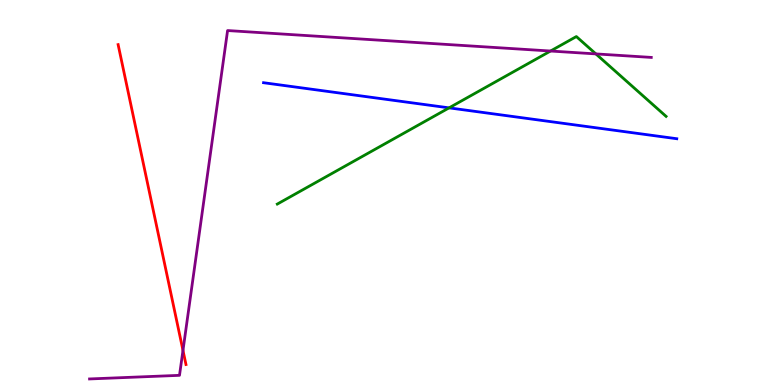[{'lines': ['blue', 'red'], 'intersections': []}, {'lines': ['green', 'red'], 'intersections': []}, {'lines': ['purple', 'red'], 'intersections': [{'x': 2.36, 'y': 0.899}]}, {'lines': ['blue', 'green'], 'intersections': [{'x': 5.79, 'y': 7.2}]}, {'lines': ['blue', 'purple'], 'intersections': []}, {'lines': ['green', 'purple'], 'intersections': [{'x': 7.1, 'y': 8.67}, {'x': 7.69, 'y': 8.6}]}]